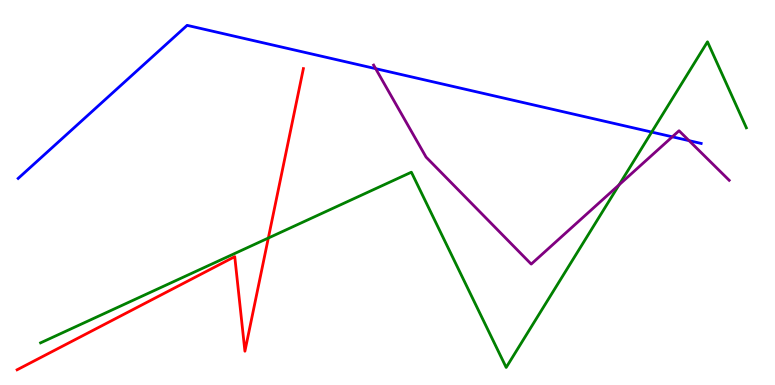[{'lines': ['blue', 'red'], 'intersections': []}, {'lines': ['green', 'red'], 'intersections': [{'x': 3.46, 'y': 3.82}]}, {'lines': ['purple', 'red'], 'intersections': []}, {'lines': ['blue', 'green'], 'intersections': [{'x': 8.41, 'y': 6.57}]}, {'lines': ['blue', 'purple'], 'intersections': [{'x': 4.85, 'y': 8.22}, {'x': 8.68, 'y': 6.45}, {'x': 8.89, 'y': 6.35}]}, {'lines': ['green', 'purple'], 'intersections': [{'x': 7.99, 'y': 5.2}]}]